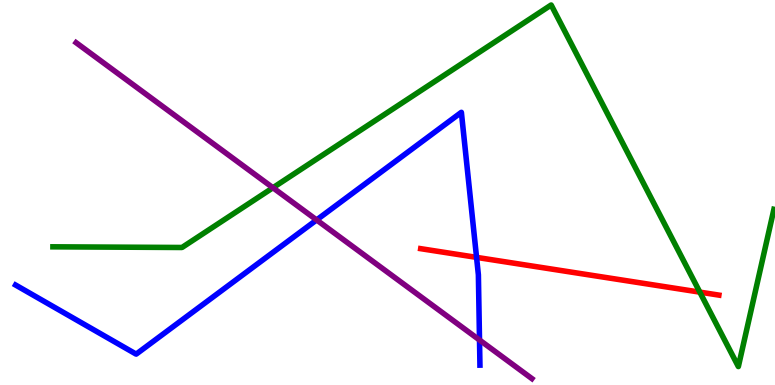[{'lines': ['blue', 'red'], 'intersections': [{'x': 6.15, 'y': 3.32}]}, {'lines': ['green', 'red'], 'intersections': [{'x': 9.03, 'y': 2.41}]}, {'lines': ['purple', 'red'], 'intersections': []}, {'lines': ['blue', 'green'], 'intersections': []}, {'lines': ['blue', 'purple'], 'intersections': [{'x': 4.09, 'y': 4.29}, {'x': 6.19, 'y': 1.17}]}, {'lines': ['green', 'purple'], 'intersections': [{'x': 3.52, 'y': 5.12}]}]